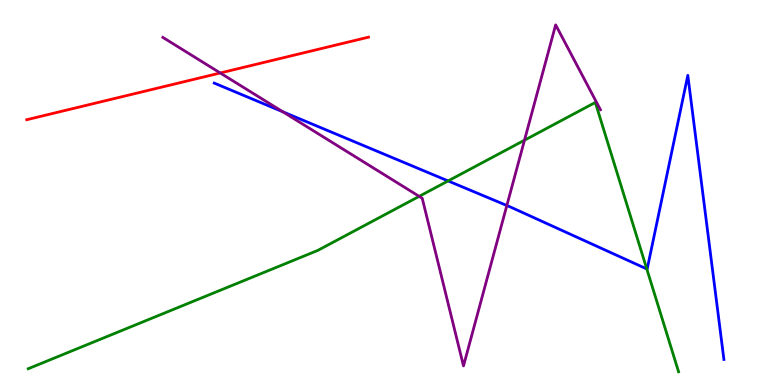[{'lines': ['blue', 'red'], 'intersections': []}, {'lines': ['green', 'red'], 'intersections': []}, {'lines': ['purple', 'red'], 'intersections': [{'x': 2.84, 'y': 8.1}]}, {'lines': ['blue', 'green'], 'intersections': [{'x': 5.78, 'y': 5.3}, {'x': 8.35, 'y': 3.01}]}, {'lines': ['blue', 'purple'], 'intersections': [{'x': 3.65, 'y': 7.1}, {'x': 6.54, 'y': 4.66}]}, {'lines': ['green', 'purple'], 'intersections': [{'x': 5.41, 'y': 4.9}, {'x': 6.77, 'y': 6.36}]}]